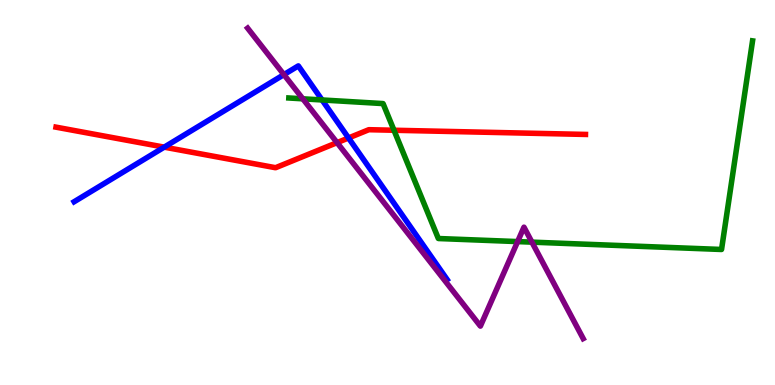[{'lines': ['blue', 'red'], 'intersections': [{'x': 2.12, 'y': 6.18}, {'x': 4.5, 'y': 6.42}]}, {'lines': ['green', 'red'], 'intersections': [{'x': 5.08, 'y': 6.62}]}, {'lines': ['purple', 'red'], 'intersections': [{'x': 4.35, 'y': 6.29}]}, {'lines': ['blue', 'green'], 'intersections': [{'x': 4.16, 'y': 7.4}]}, {'lines': ['blue', 'purple'], 'intersections': [{'x': 3.66, 'y': 8.06}]}, {'lines': ['green', 'purple'], 'intersections': [{'x': 3.91, 'y': 7.43}, {'x': 6.68, 'y': 3.72}, {'x': 6.86, 'y': 3.71}]}]